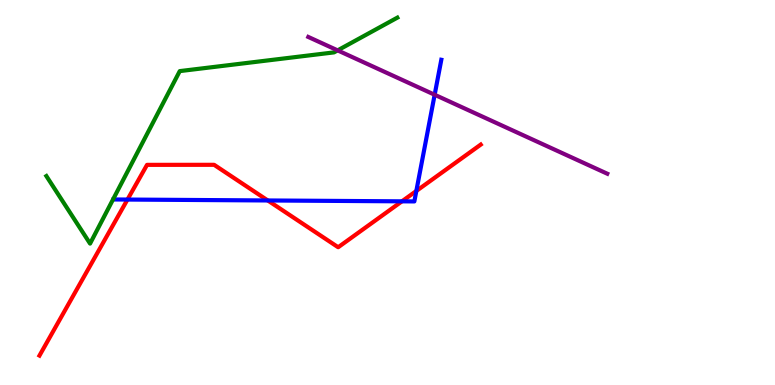[{'lines': ['blue', 'red'], 'intersections': [{'x': 1.64, 'y': 4.82}, {'x': 3.46, 'y': 4.79}, {'x': 5.19, 'y': 4.77}, {'x': 5.37, 'y': 5.04}]}, {'lines': ['green', 'red'], 'intersections': []}, {'lines': ['purple', 'red'], 'intersections': []}, {'lines': ['blue', 'green'], 'intersections': []}, {'lines': ['blue', 'purple'], 'intersections': [{'x': 5.61, 'y': 7.54}]}, {'lines': ['green', 'purple'], 'intersections': [{'x': 4.36, 'y': 8.69}]}]